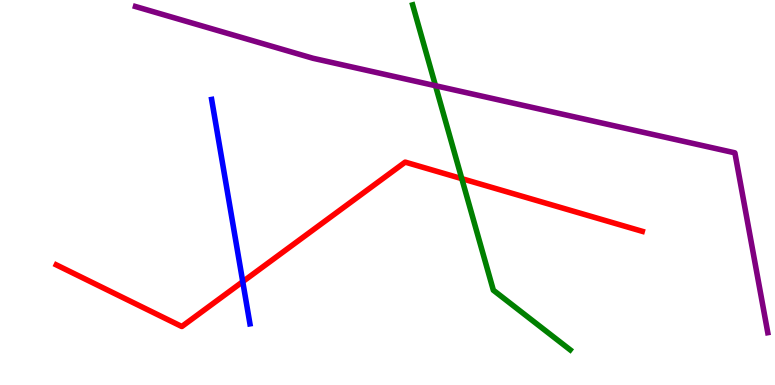[{'lines': ['blue', 'red'], 'intersections': [{'x': 3.13, 'y': 2.68}]}, {'lines': ['green', 'red'], 'intersections': [{'x': 5.96, 'y': 5.36}]}, {'lines': ['purple', 'red'], 'intersections': []}, {'lines': ['blue', 'green'], 'intersections': []}, {'lines': ['blue', 'purple'], 'intersections': []}, {'lines': ['green', 'purple'], 'intersections': [{'x': 5.62, 'y': 7.77}]}]